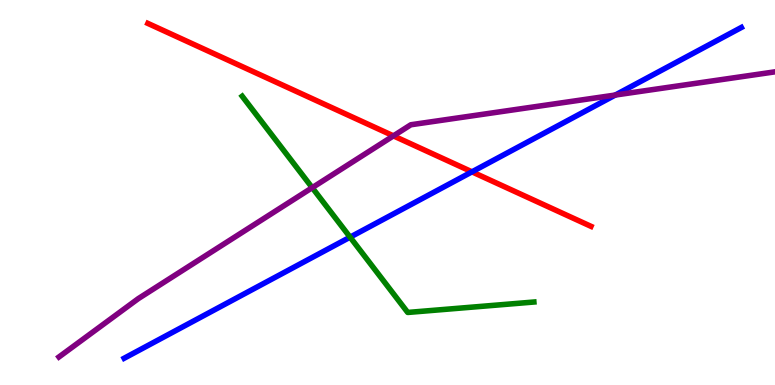[{'lines': ['blue', 'red'], 'intersections': [{'x': 6.09, 'y': 5.54}]}, {'lines': ['green', 'red'], 'intersections': []}, {'lines': ['purple', 'red'], 'intersections': [{'x': 5.08, 'y': 6.47}]}, {'lines': ['blue', 'green'], 'intersections': [{'x': 4.52, 'y': 3.84}]}, {'lines': ['blue', 'purple'], 'intersections': [{'x': 7.94, 'y': 7.53}]}, {'lines': ['green', 'purple'], 'intersections': [{'x': 4.03, 'y': 5.13}]}]